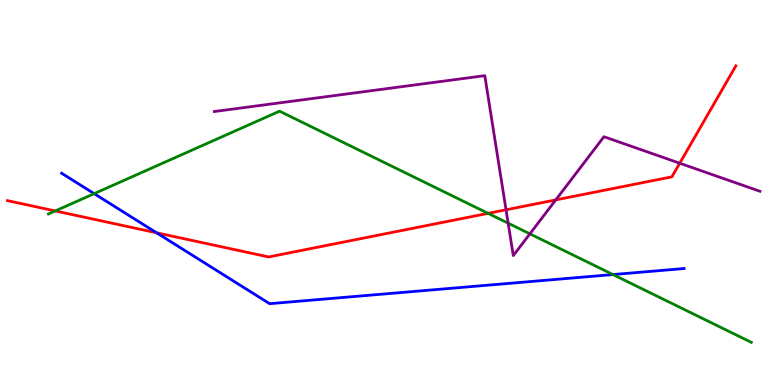[{'lines': ['blue', 'red'], 'intersections': [{'x': 2.02, 'y': 3.95}]}, {'lines': ['green', 'red'], 'intersections': [{'x': 0.713, 'y': 4.52}, {'x': 6.3, 'y': 4.46}]}, {'lines': ['purple', 'red'], 'intersections': [{'x': 6.53, 'y': 4.55}, {'x': 7.17, 'y': 4.81}, {'x': 8.77, 'y': 5.76}]}, {'lines': ['blue', 'green'], 'intersections': [{'x': 1.22, 'y': 4.97}, {'x': 7.91, 'y': 2.87}]}, {'lines': ['blue', 'purple'], 'intersections': []}, {'lines': ['green', 'purple'], 'intersections': [{'x': 6.56, 'y': 4.2}, {'x': 6.84, 'y': 3.93}]}]